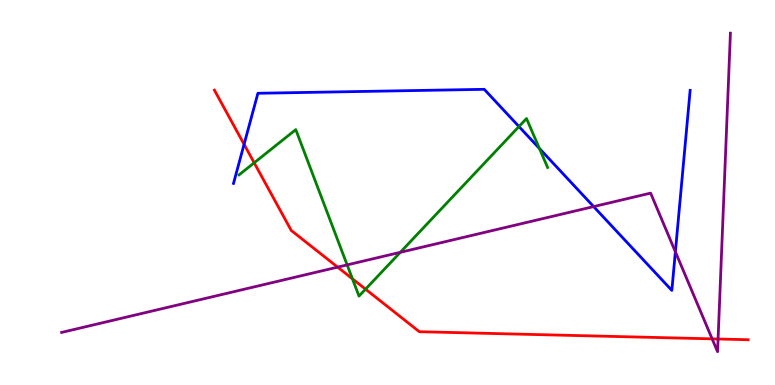[{'lines': ['blue', 'red'], 'intersections': [{'x': 3.15, 'y': 6.25}]}, {'lines': ['green', 'red'], 'intersections': [{'x': 3.28, 'y': 5.77}, {'x': 4.55, 'y': 2.76}, {'x': 4.72, 'y': 2.49}]}, {'lines': ['purple', 'red'], 'intersections': [{'x': 4.36, 'y': 3.06}, {'x': 9.19, 'y': 1.2}, {'x': 9.27, 'y': 1.19}]}, {'lines': ['blue', 'green'], 'intersections': [{'x': 6.7, 'y': 6.71}, {'x': 6.96, 'y': 6.14}]}, {'lines': ['blue', 'purple'], 'intersections': [{'x': 7.66, 'y': 4.63}, {'x': 8.71, 'y': 3.46}]}, {'lines': ['green', 'purple'], 'intersections': [{'x': 4.48, 'y': 3.12}, {'x': 5.17, 'y': 3.45}]}]